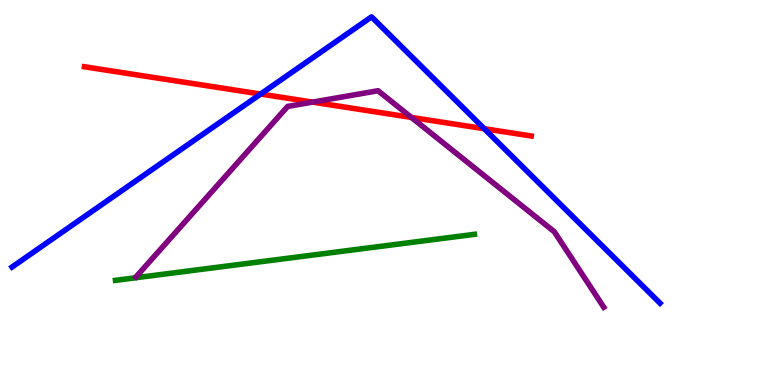[{'lines': ['blue', 'red'], 'intersections': [{'x': 3.36, 'y': 7.56}, {'x': 6.25, 'y': 6.66}]}, {'lines': ['green', 'red'], 'intersections': []}, {'lines': ['purple', 'red'], 'intersections': [{'x': 4.03, 'y': 7.35}, {'x': 5.31, 'y': 6.95}]}, {'lines': ['blue', 'green'], 'intersections': []}, {'lines': ['blue', 'purple'], 'intersections': []}, {'lines': ['green', 'purple'], 'intersections': []}]